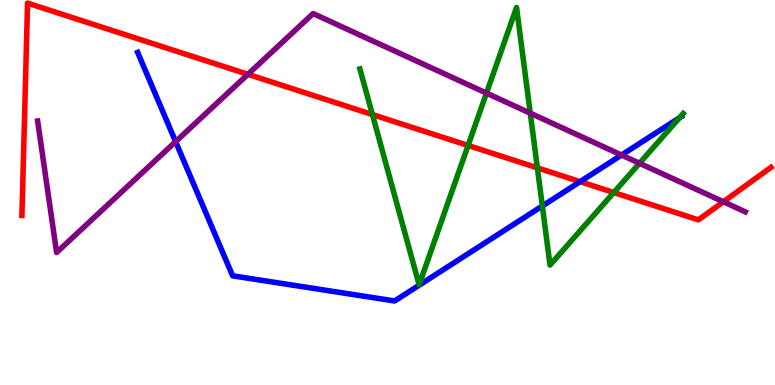[{'lines': ['blue', 'red'], 'intersections': [{'x': 7.49, 'y': 5.28}]}, {'lines': ['green', 'red'], 'intersections': [{'x': 4.81, 'y': 7.02}, {'x': 6.04, 'y': 6.22}, {'x': 6.93, 'y': 5.64}, {'x': 7.92, 'y': 5.0}]}, {'lines': ['purple', 'red'], 'intersections': [{'x': 3.2, 'y': 8.07}, {'x': 9.33, 'y': 4.76}]}, {'lines': ['blue', 'green'], 'intersections': [{'x': 7.0, 'y': 4.65}, {'x': 8.77, 'y': 6.94}]}, {'lines': ['blue', 'purple'], 'intersections': [{'x': 2.27, 'y': 6.32}, {'x': 8.02, 'y': 5.97}]}, {'lines': ['green', 'purple'], 'intersections': [{'x': 6.28, 'y': 7.58}, {'x': 6.84, 'y': 7.06}, {'x': 8.25, 'y': 5.76}]}]